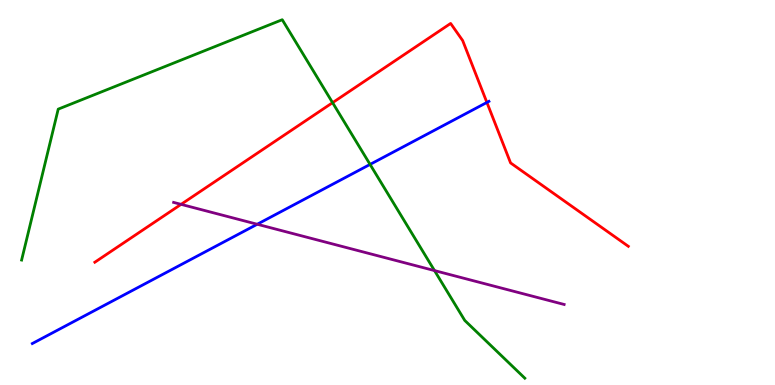[{'lines': ['blue', 'red'], 'intersections': [{'x': 6.28, 'y': 7.34}]}, {'lines': ['green', 'red'], 'intersections': [{'x': 4.29, 'y': 7.33}]}, {'lines': ['purple', 'red'], 'intersections': [{'x': 2.34, 'y': 4.69}]}, {'lines': ['blue', 'green'], 'intersections': [{'x': 4.77, 'y': 5.73}]}, {'lines': ['blue', 'purple'], 'intersections': [{'x': 3.32, 'y': 4.18}]}, {'lines': ['green', 'purple'], 'intersections': [{'x': 5.61, 'y': 2.97}]}]